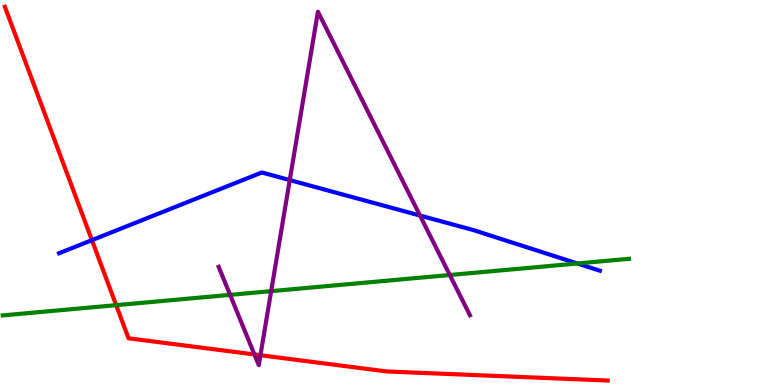[{'lines': ['blue', 'red'], 'intersections': [{'x': 1.19, 'y': 3.76}]}, {'lines': ['green', 'red'], 'intersections': [{'x': 1.5, 'y': 2.07}]}, {'lines': ['purple', 'red'], 'intersections': [{'x': 3.28, 'y': 0.793}, {'x': 3.36, 'y': 0.773}]}, {'lines': ['blue', 'green'], 'intersections': [{'x': 7.45, 'y': 3.16}]}, {'lines': ['blue', 'purple'], 'intersections': [{'x': 3.74, 'y': 5.32}, {'x': 5.42, 'y': 4.4}]}, {'lines': ['green', 'purple'], 'intersections': [{'x': 2.97, 'y': 2.34}, {'x': 3.5, 'y': 2.44}, {'x': 5.8, 'y': 2.86}]}]